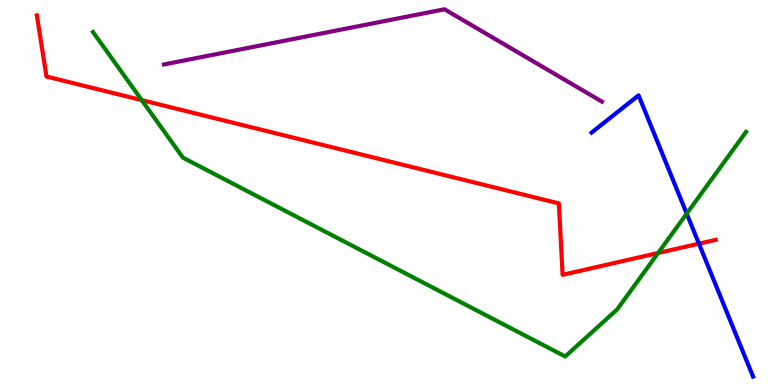[{'lines': ['blue', 'red'], 'intersections': [{'x': 9.02, 'y': 3.67}]}, {'lines': ['green', 'red'], 'intersections': [{'x': 1.83, 'y': 7.4}, {'x': 8.49, 'y': 3.43}]}, {'lines': ['purple', 'red'], 'intersections': []}, {'lines': ['blue', 'green'], 'intersections': [{'x': 8.86, 'y': 4.45}]}, {'lines': ['blue', 'purple'], 'intersections': []}, {'lines': ['green', 'purple'], 'intersections': []}]